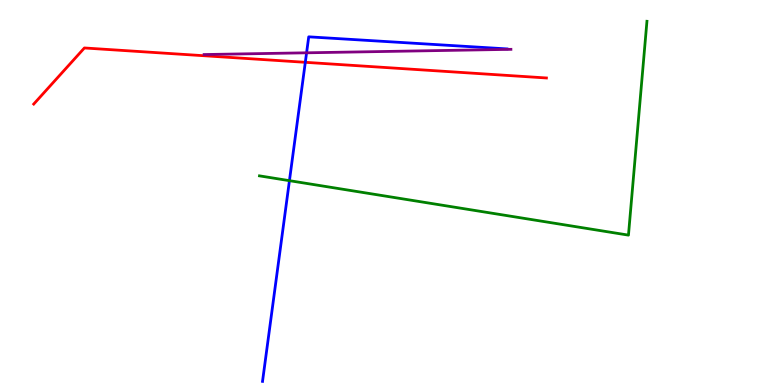[{'lines': ['blue', 'red'], 'intersections': [{'x': 3.94, 'y': 8.38}]}, {'lines': ['green', 'red'], 'intersections': []}, {'lines': ['purple', 'red'], 'intersections': []}, {'lines': ['blue', 'green'], 'intersections': [{'x': 3.73, 'y': 5.31}]}, {'lines': ['blue', 'purple'], 'intersections': [{'x': 3.96, 'y': 8.63}]}, {'lines': ['green', 'purple'], 'intersections': []}]